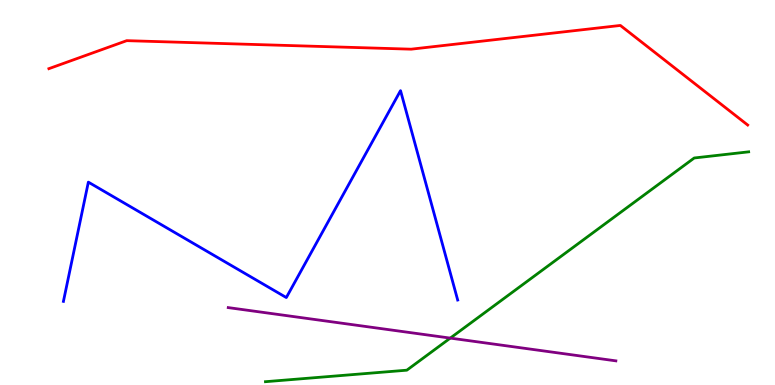[{'lines': ['blue', 'red'], 'intersections': []}, {'lines': ['green', 'red'], 'intersections': []}, {'lines': ['purple', 'red'], 'intersections': []}, {'lines': ['blue', 'green'], 'intersections': []}, {'lines': ['blue', 'purple'], 'intersections': []}, {'lines': ['green', 'purple'], 'intersections': [{'x': 5.81, 'y': 1.22}]}]